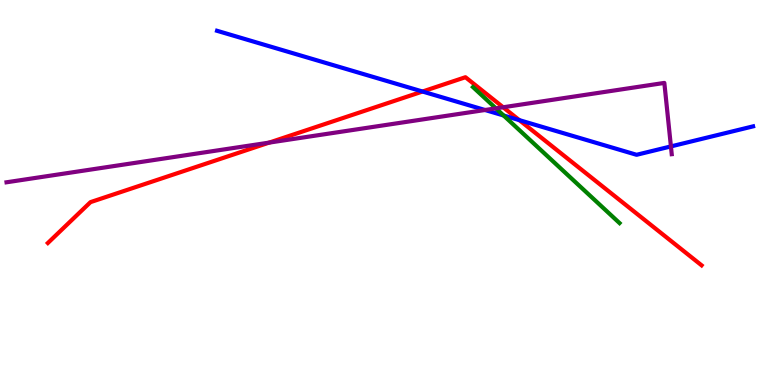[{'lines': ['blue', 'red'], 'intersections': [{'x': 5.45, 'y': 7.62}, {'x': 6.7, 'y': 6.88}]}, {'lines': ['green', 'red'], 'intersections': []}, {'lines': ['purple', 'red'], 'intersections': [{'x': 3.47, 'y': 6.3}, {'x': 6.49, 'y': 7.21}]}, {'lines': ['blue', 'green'], 'intersections': [{'x': 6.5, 'y': 7.0}]}, {'lines': ['blue', 'purple'], 'intersections': [{'x': 6.26, 'y': 7.14}, {'x': 8.66, 'y': 6.2}]}, {'lines': ['green', 'purple'], 'intersections': [{'x': 6.4, 'y': 7.19}]}]